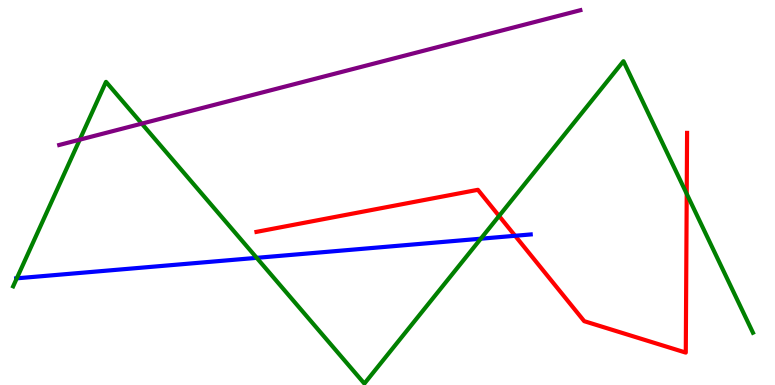[{'lines': ['blue', 'red'], 'intersections': [{'x': 6.65, 'y': 3.88}]}, {'lines': ['green', 'red'], 'intersections': [{'x': 6.44, 'y': 4.39}, {'x': 8.86, 'y': 4.97}]}, {'lines': ['purple', 'red'], 'intersections': []}, {'lines': ['blue', 'green'], 'intersections': [{'x': 0.217, 'y': 2.77}, {'x': 3.31, 'y': 3.3}, {'x': 6.2, 'y': 3.8}]}, {'lines': ['blue', 'purple'], 'intersections': []}, {'lines': ['green', 'purple'], 'intersections': [{'x': 1.03, 'y': 6.37}, {'x': 1.83, 'y': 6.79}]}]